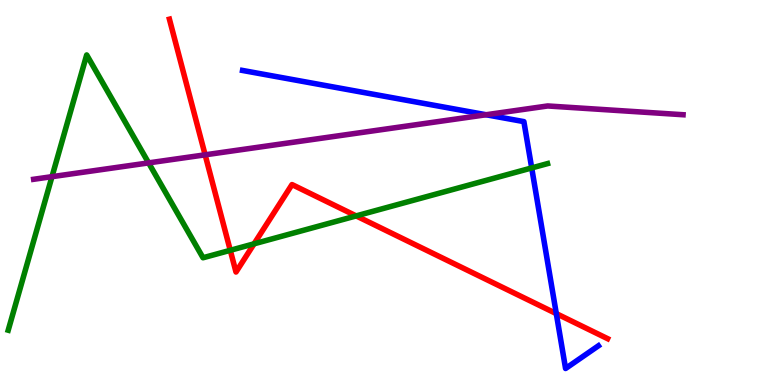[{'lines': ['blue', 'red'], 'intersections': [{'x': 7.18, 'y': 1.85}]}, {'lines': ['green', 'red'], 'intersections': [{'x': 2.97, 'y': 3.5}, {'x': 3.28, 'y': 3.67}, {'x': 4.6, 'y': 4.39}]}, {'lines': ['purple', 'red'], 'intersections': [{'x': 2.65, 'y': 5.98}]}, {'lines': ['blue', 'green'], 'intersections': [{'x': 6.86, 'y': 5.64}]}, {'lines': ['blue', 'purple'], 'intersections': [{'x': 6.27, 'y': 7.02}]}, {'lines': ['green', 'purple'], 'intersections': [{'x': 0.671, 'y': 5.41}, {'x': 1.92, 'y': 5.77}]}]